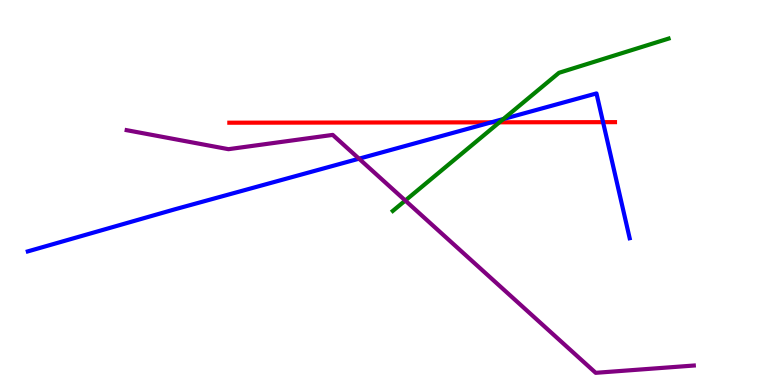[{'lines': ['blue', 'red'], 'intersections': [{'x': 6.34, 'y': 6.82}, {'x': 7.78, 'y': 6.83}]}, {'lines': ['green', 'red'], 'intersections': [{'x': 6.44, 'y': 6.82}]}, {'lines': ['purple', 'red'], 'intersections': []}, {'lines': ['blue', 'green'], 'intersections': [{'x': 6.5, 'y': 6.91}]}, {'lines': ['blue', 'purple'], 'intersections': [{'x': 4.63, 'y': 5.88}]}, {'lines': ['green', 'purple'], 'intersections': [{'x': 5.23, 'y': 4.79}]}]